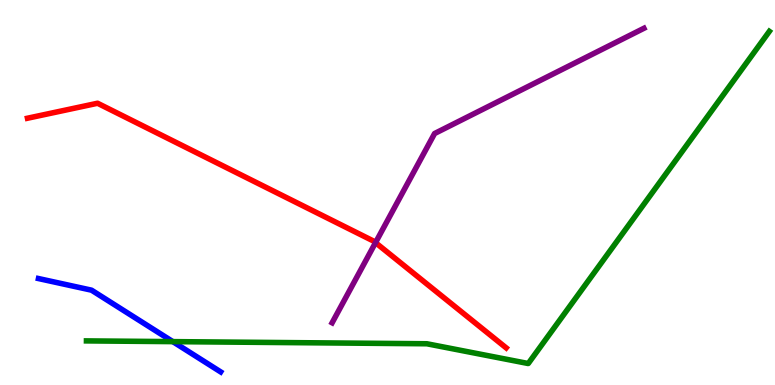[{'lines': ['blue', 'red'], 'intersections': []}, {'lines': ['green', 'red'], 'intersections': []}, {'lines': ['purple', 'red'], 'intersections': [{'x': 4.85, 'y': 3.7}]}, {'lines': ['blue', 'green'], 'intersections': [{'x': 2.23, 'y': 1.13}]}, {'lines': ['blue', 'purple'], 'intersections': []}, {'lines': ['green', 'purple'], 'intersections': []}]